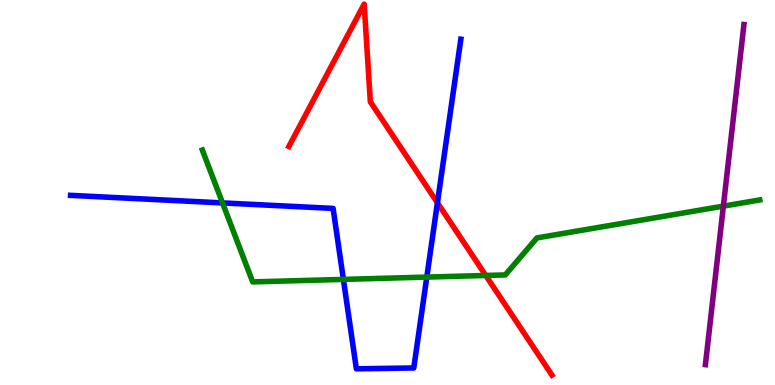[{'lines': ['blue', 'red'], 'intersections': [{'x': 5.64, 'y': 4.73}]}, {'lines': ['green', 'red'], 'intersections': [{'x': 6.27, 'y': 2.85}]}, {'lines': ['purple', 'red'], 'intersections': []}, {'lines': ['blue', 'green'], 'intersections': [{'x': 2.87, 'y': 4.73}, {'x': 4.43, 'y': 2.74}, {'x': 5.51, 'y': 2.8}]}, {'lines': ['blue', 'purple'], 'intersections': []}, {'lines': ['green', 'purple'], 'intersections': [{'x': 9.33, 'y': 4.65}]}]